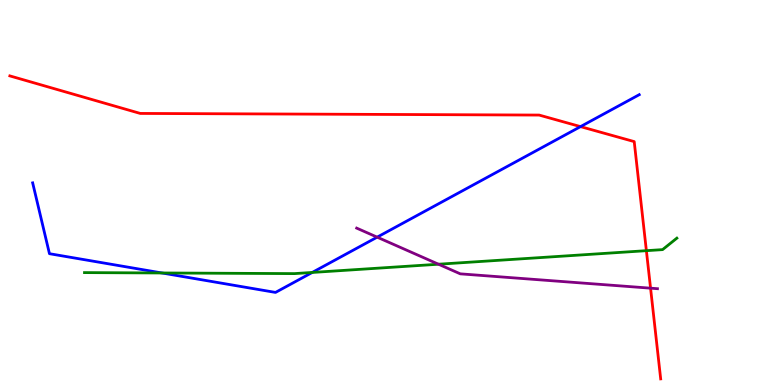[{'lines': ['blue', 'red'], 'intersections': [{'x': 7.49, 'y': 6.71}]}, {'lines': ['green', 'red'], 'intersections': [{'x': 8.34, 'y': 3.49}]}, {'lines': ['purple', 'red'], 'intersections': [{'x': 8.39, 'y': 2.51}]}, {'lines': ['blue', 'green'], 'intersections': [{'x': 2.09, 'y': 2.91}, {'x': 4.03, 'y': 2.92}]}, {'lines': ['blue', 'purple'], 'intersections': [{'x': 4.87, 'y': 3.84}]}, {'lines': ['green', 'purple'], 'intersections': [{'x': 5.66, 'y': 3.14}]}]